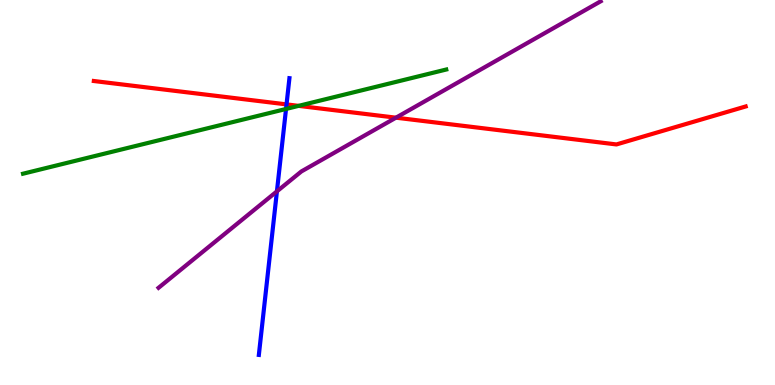[{'lines': ['blue', 'red'], 'intersections': [{'x': 3.7, 'y': 7.29}]}, {'lines': ['green', 'red'], 'intersections': [{'x': 3.85, 'y': 7.25}]}, {'lines': ['purple', 'red'], 'intersections': [{'x': 5.11, 'y': 6.94}]}, {'lines': ['blue', 'green'], 'intersections': [{'x': 3.69, 'y': 7.17}]}, {'lines': ['blue', 'purple'], 'intersections': [{'x': 3.57, 'y': 5.03}]}, {'lines': ['green', 'purple'], 'intersections': []}]